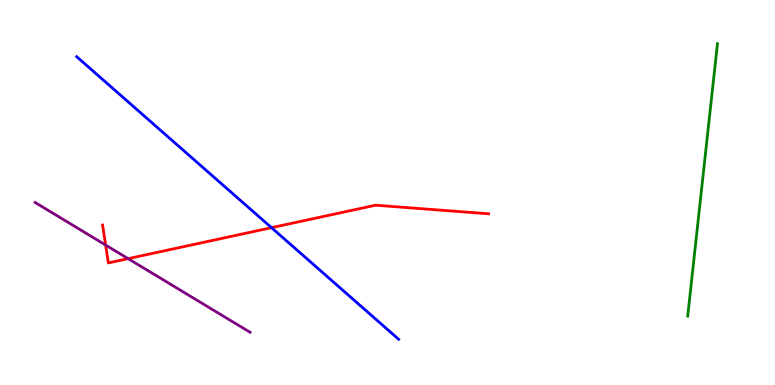[{'lines': ['blue', 'red'], 'intersections': [{'x': 3.5, 'y': 4.09}]}, {'lines': ['green', 'red'], 'intersections': []}, {'lines': ['purple', 'red'], 'intersections': [{'x': 1.36, 'y': 3.64}, {'x': 1.65, 'y': 3.28}]}, {'lines': ['blue', 'green'], 'intersections': []}, {'lines': ['blue', 'purple'], 'intersections': []}, {'lines': ['green', 'purple'], 'intersections': []}]